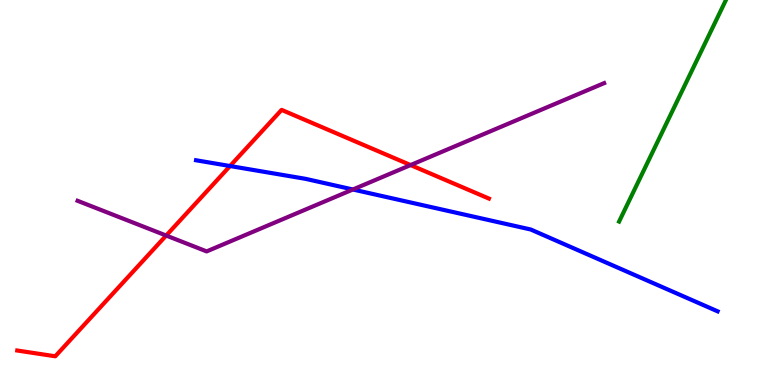[{'lines': ['blue', 'red'], 'intersections': [{'x': 2.97, 'y': 5.69}]}, {'lines': ['green', 'red'], 'intersections': []}, {'lines': ['purple', 'red'], 'intersections': [{'x': 2.14, 'y': 3.88}, {'x': 5.3, 'y': 5.71}]}, {'lines': ['blue', 'green'], 'intersections': []}, {'lines': ['blue', 'purple'], 'intersections': [{'x': 4.55, 'y': 5.08}]}, {'lines': ['green', 'purple'], 'intersections': []}]